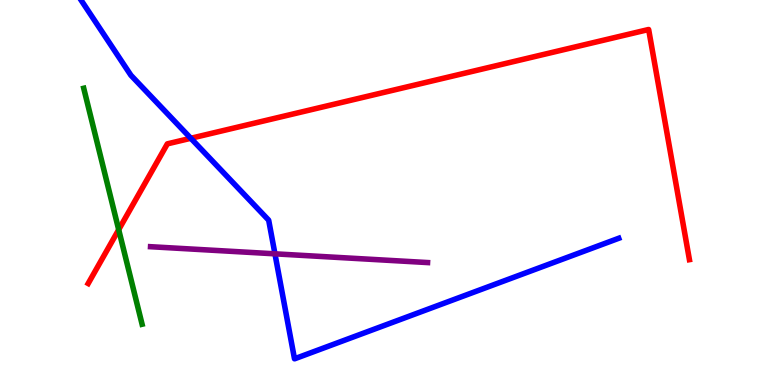[{'lines': ['blue', 'red'], 'intersections': [{'x': 2.46, 'y': 6.41}]}, {'lines': ['green', 'red'], 'intersections': [{'x': 1.53, 'y': 4.03}]}, {'lines': ['purple', 'red'], 'intersections': []}, {'lines': ['blue', 'green'], 'intersections': []}, {'lines': ['blue', 'purple'], 'intersections': [{'x': 3.55, 'y': 3.41}]}, {'lines': ['green', 'purple'], 'intersections': []}]